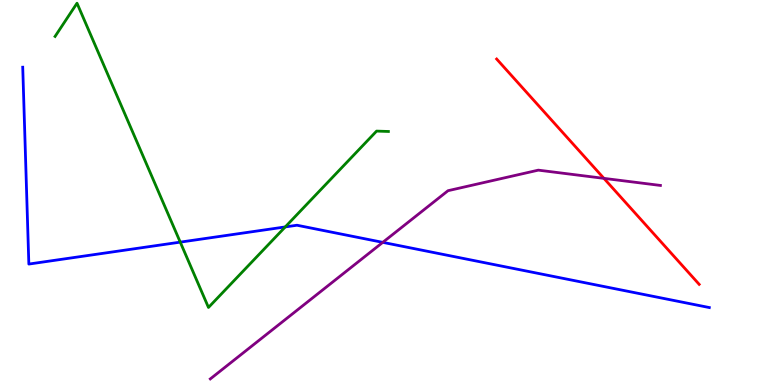[{'lines': ['blue', 'red'], 'intersections': []}, {'lines': ['green', 'red'], 'intersections': []}, {'lines': ['purple', 'red'], 'intersections': [{'x': 7.79, 'y': 5.37}]}, {'lines': ['blue', 'green'], 'intersections': [{'x': 2.33, 'y': 3.71}, {'x': 3.68, 'y': 4.11}]}, {'lines': ['blue', 'purple'], 'intersections': [{'x': 4.94, 'y': 3.7}]}, {'lines': ['green', 'purple'], 'intersections': []}]